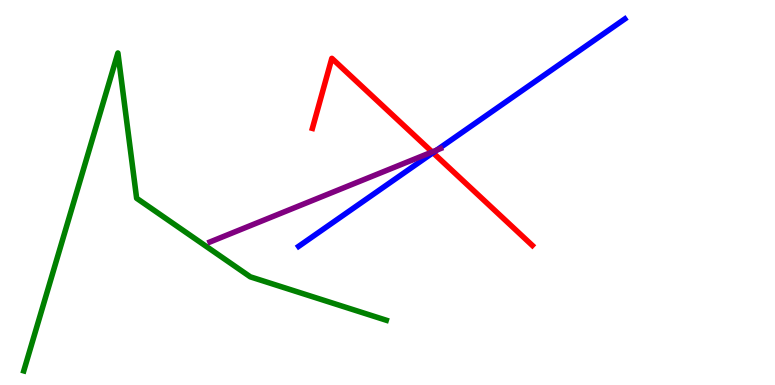[{'lines': ['blue', 'red'], 'intersections': [{'x': 5.59, 'y': 6.03}]}, {'lines': ['green', 'red'], 'intersections': []}, {'lines': ['purple', 'red'], 'intersections': [{'x': 5.58, 'y': 6.05}]}, {'lines': ['blue', 'green'], 'intersections': []}, {'lines': ['blue', 'purple'], 'intersections': [{'x': 5.63, 'y': 6.1}]}, {'lines': ['green', 'purple'], 'intersections': []}]